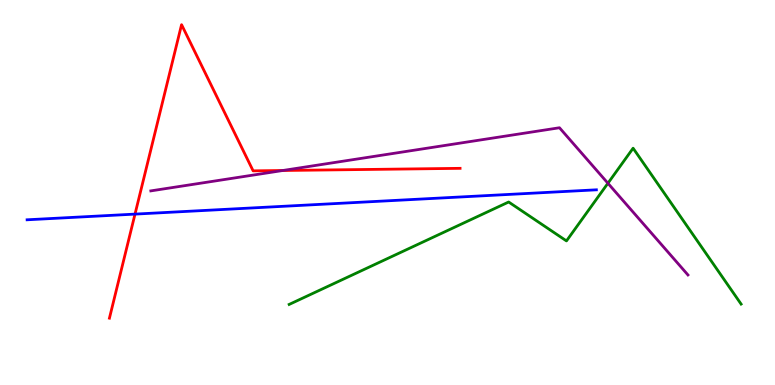[{'lines': ['blue', 'red'], 'intersections': [{'x': 1.74, 'y': 4.44}]}, {'lines': ['green', 'red'], 'intersections': []}, {'lines': ['purple', 'red'], 'intersections': [{'x': 3.65, 'y': 5.57}]}, {'lines': ['blue', 'green'], 'intersections': []}, {'lines': ['blue', 'purple'], 'intersections': []}, {'lines': ['green', 'purple'], 'intersections': [{'x': 7.84, 'y': 5.24}]}]